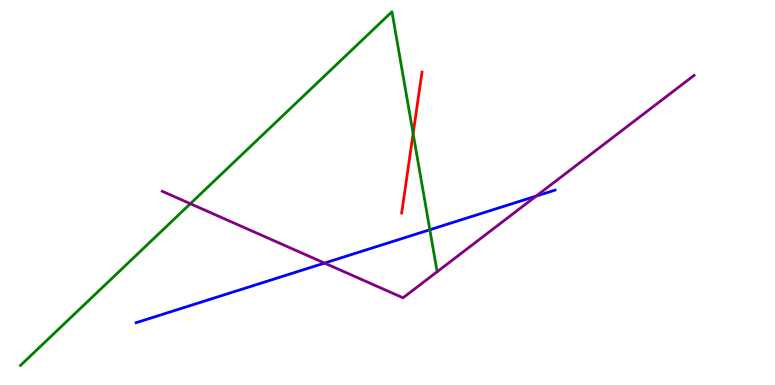[{'lines': ['blue', 'red'], 'intersections': []}, {'lines': ['green', 'red'], 'intersections': [{'x': 5.33, 'y': 6.53}]}, {'lines': ['purple', 'red'], 'intersections': []}, {'lines': ['blue', 'green'], 'intersections': [{'x': 5.55, 'y': 4.03}]}, {'lines': ['blue', 'purple'], 'intersections': [{'x': 4.19, 'y': 3.17}, {'x': 6.92, 'y': 4.91}]}, {'lines': ['green', 'purple'], 'intersections': [{'x': 2.46, 'y': 4.71}]}]